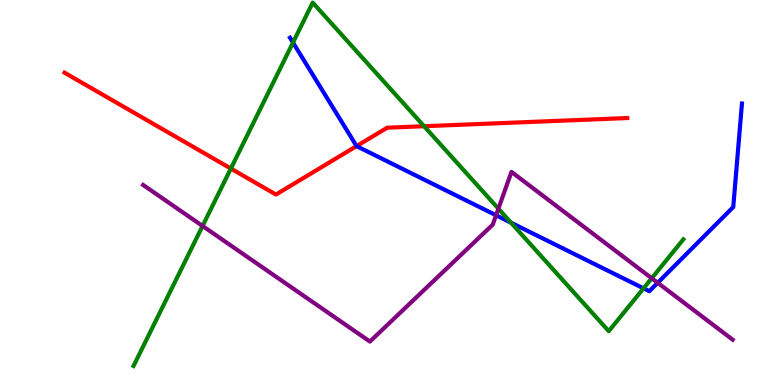[{'lines': ['blue', 'red'], 'intersections': [{'x': 4.6, 'y': 6.21}]}, {'lines': ['green', 'red'], 'intersections': [{'x': 2.98, 'y': 5.62}, {'x': 5.47, 'y': 6.72}]}, {'lines': ['purple', 'red'], 'intersections': []}, {'lines': ['blue', 'green'], 'intersections': [{'x': 3.78, 'y': 8.89}, {'x': 6.59, 'y': 4.22}, {'x': 8.3, 'y': 2.51}]}, {'lines': ['blue', 'purple'], 'intersections': [{'x': 6.4, 'y': 4.41}, {'x': 8.49, 'y': 2.65}]}, {'lines': ['green', 'purple'], 'intersections': [{'x': 2.61, 'y': 4.13}, {'x': 6.43, 'y': 4.58}, {'x': 8.41, 'y': 2.77}]}]